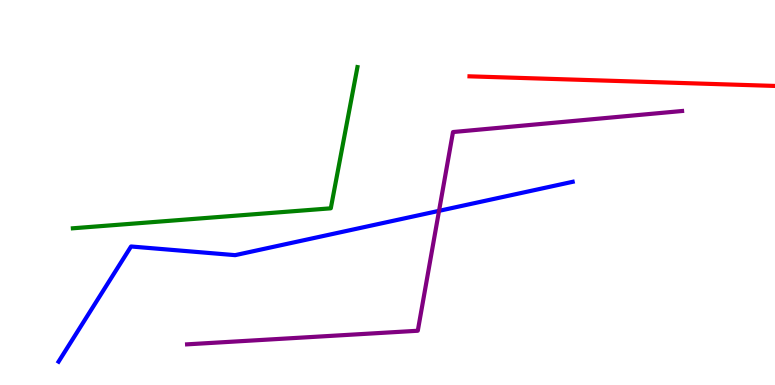[{'lines': ['blue', 'red'], 'intersections': []}, {'lines': ['green', 'red'], 'intersections': []}, {'lines': ['purple', 'red'], 'intersections': []}, {'lines': ['blue', 'green'], 'intersections': []}, {'lines': ['blue', 'purple'], 'intersections': [{'x': 5.66, 'y': 4.52}]}, {'lines': ['green', 'purple'], 'intersections': []}]